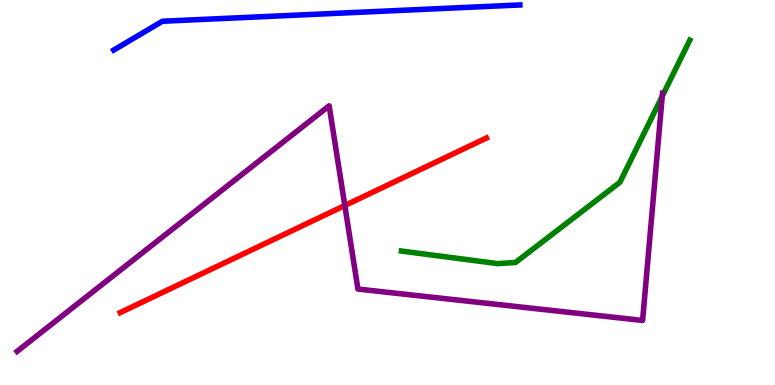[{'lines': ['blue', 'red'], 'intersections': []}, {'lines': ['green', 'red'], 'intersections': []}, {'lines': ['purple', 'red'], 'intersections': [{'x': 4.45, 'y': 4.66}]}, {'lines': ['blue', 'green'], 'intersections': []}, {'lines': ['blue', 'purple'], 'intersections': []}, {'lines': ['green', 'purple'], 'intersections': [{'x': 8.54, 'y': 7.5}]}]